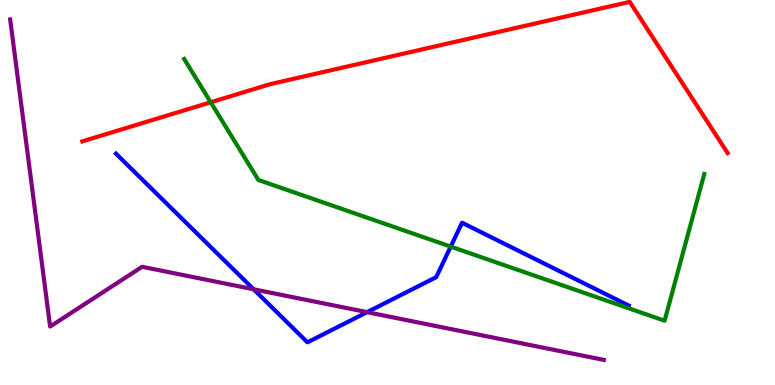[{'lines': ['blue', 'red'], 'intersections': []}, {'lines': ['green', 'red'], 'intersections': [{'x': 2.72, 'y': 7.34}]}, {'lines': ['purple', 'red'], 'intersections': []}, {'lines': ['blue', 'green'], 'intersections': [{'x': 5.82, 'y': 3.59}]}, {'lines': ['blue', 'purple'], 'intersections': [{'x': 3.27, 'y': 2.49}, {'x': 4.74, 'y': 1.89}]}, {'lines': ['green', 'purple'], 'intersections': []}]